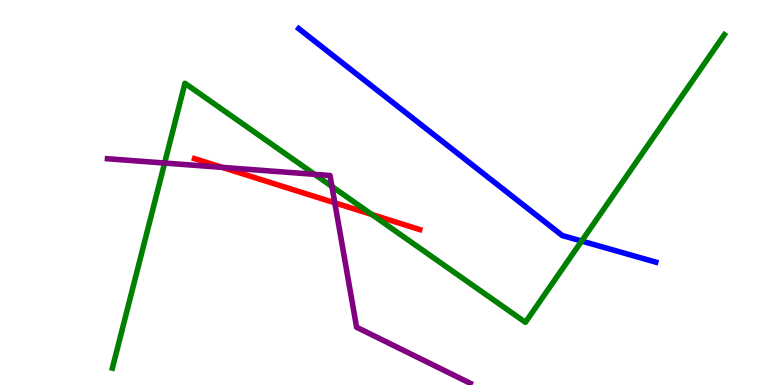[{'lines': ['blue', 'red'], 'intersections': []}, {'lines': ['green', 'red'], 'intersections': [{'x': 4.8, 'y': 4.43}]}, {'lines': ['purple', 'red'], 'intersections': [{'x': 2.87, 'y': 5.65}, {'x': 4.32, 'y': 4.73}]}, {'lines': ['blue', 'green'], 'intersections': [{'x': 7.51, 'y': 3.74}]}, {'lines': ['blue', 'purple'], 'intersections': []}, {'lines': ['green', 'purple'], 'intersections': [{'x': 2.12, 'y': 5.77}, {'x': 4.06, 'y': 5.47}, {'x': 4.28, 'y': 5.16}]}]